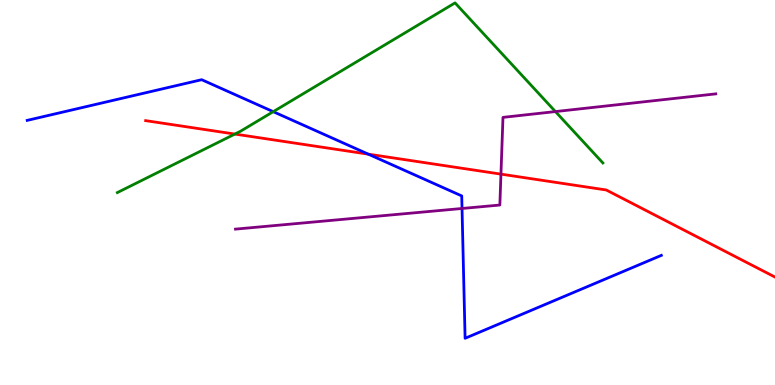[{'lines': ['blue', 'red'], 'intersections': [{'x': 4.75, 'y': 6.0}]}, {'lines': ['green', 'red'], 'intersections': [{'x': 3.03, 'y': 6.52}]}, {'lines': ['purple', 'red'], 'intersections': [{'x': 6.46, 'y': 5.48}]}, {'lines': ['blue', 'green'], 'intersections': [{'x': 3.53, 'y': 7.1}]}, {'lines': ['blue', 'purple'], 'intersections': [{'x': 5.96, 'y': 4.58}]}, {'lines': ['green', 'purple'], 'intersections': [{'x': 7.17, 'y': 7.1}]}]